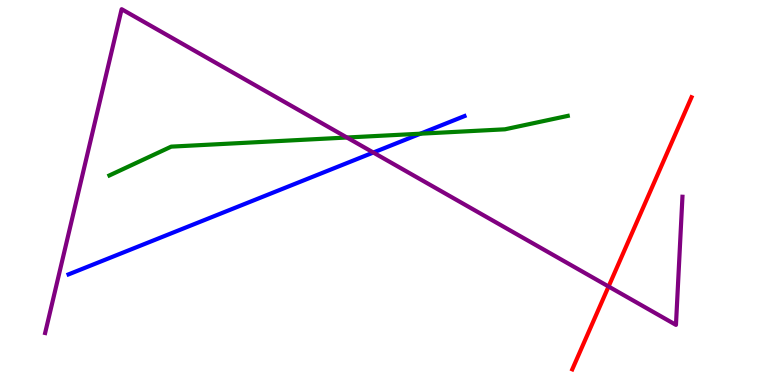[{'lines': ['blue', 'red'], 'intersections': []}, {'lines': ['green', 'red'], 'intersections': []}, {'lines': ['purple', 'red'], 'intersections': [{'x': 7.85, 'y': 2.56}]}, {'lines': ['blue', 'green'], 'intersections': [{'x': 5.42, 'y': 6.53}]}, {'lines': ['blue', 'purple'], 'intersections': [{'x': 4.82, 'y': 6.04}]}, {'lines': ['green', 'purple'], 'intersections': [{'x': 4.48, 'y': 6.43}]}]